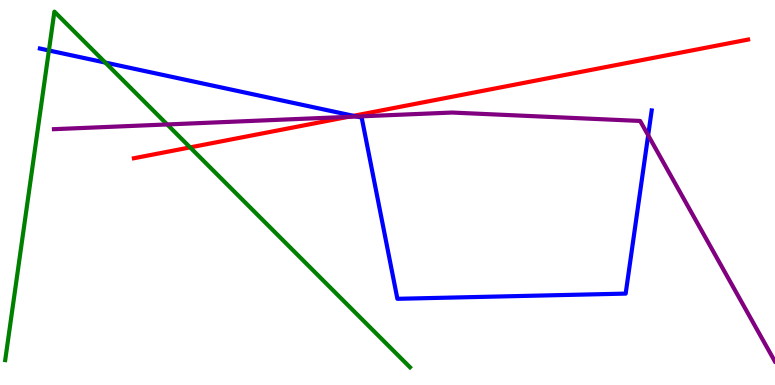[{'lines': ['blue', 'red'], 'intersections': [{'x': 4.56, 'y': 6.99}]}, {'lines': ['green', 'red'], 'intersections': [{'x': 2.45, 'y': 6.17}]}, {'lines': ['purple', 'red'], 'intersections': [{'x': 4.49, 'y': 6.96}]}, {'lines': ['blue', 'green'], 'intersections': [{'x': 0.631, 'y': 8.69}, {'x': 1.36, 'y': 8.37}]}, {'lines': ['blue', 'purple'], 'intersections': [{'x': 4.6, 'y': 6.97}, {'x': 8.36, 'y': 6.49}]}, {'lines': ['green', 'purple'], 'intersections': [{'x': 2.16, 'y': 6.77}]}]